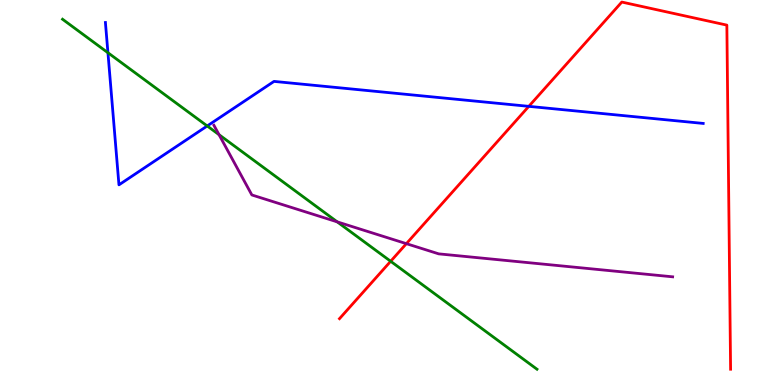[{'lines': ['blue', 'red'], 'intersections': [{'x': 6.82, 'y': 7.24}]}, {'lines': ['green', 'red'], 'intersections': [{'x': 5.04, 'y': 3.21}]}, {'lines': ['purple', 'red'], 'intersections': [{'x': 5.24, 'y': 3.67}]}, {'lines': ['blue', 'green'], 'intersections': [{'x': 1.39, 'y': 8.63}, {'x': 2.67, 'y': 6.73}]}, {'lines': ['blue', 'purple'], 'intersections': []}, {'lines': ['green', 'purple'], 'intersections': [{'x': 2.83, 'y': 6.5}, {'x': 4.35, 'y': 4.24}]}]